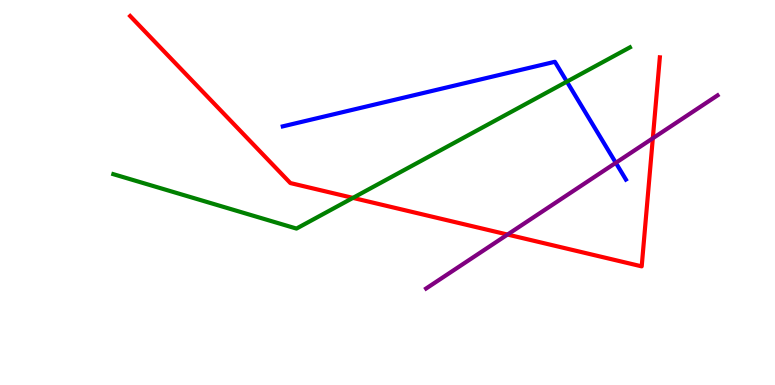[{'lines': ['blue', 'red'], 'intersections': []}, {'lines': ['green', 'red'], 'intersections': [{'x': 4.55, 'y': 4.86}]}, {'lines': ['purple', 'red'], 'intersections': [{'x': 6.55, 'y': 3.91}, {'x': 8.42, 'y': 6.41}]}, {'lines': ['blue', 'green'], 'intersections': [{'x': 7.31, 'y': 7.88}]}, {'lines': ['blue', 'purple'], 'intersections': [{'x': 7.95, 'y': 5.77}]}, {'lines': ['green', 'purple'], 'intersections': []}]